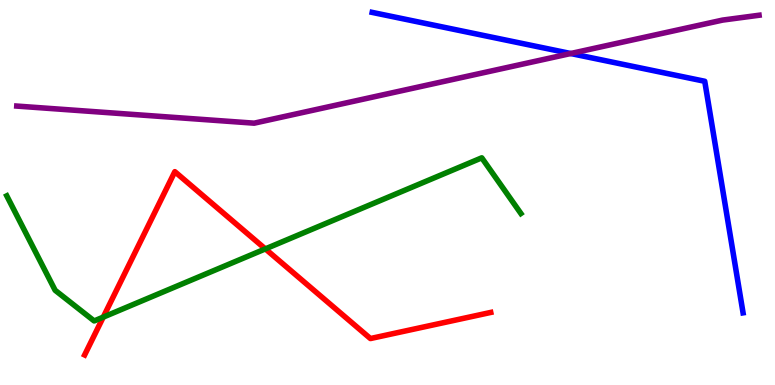[{'lines': ['blue', 'red'], 'intersections': []}, {'lines': ['green', 'red'], 'intersections': [{'x': 1.33, 'y': 1.76}, {'x': 3.42, 'y': 3.54}]}, {'lines': ['purple', 'red'], 'intersections': []}, {'lines': ['blue', 'green'], 'intersections': []}, {'lines': ['blue', 'purple'], 'intersections': [{'x': 7.36, 'y': 8.61}]}, {'lines': ['green', 'purple'], 'intersections': []}]